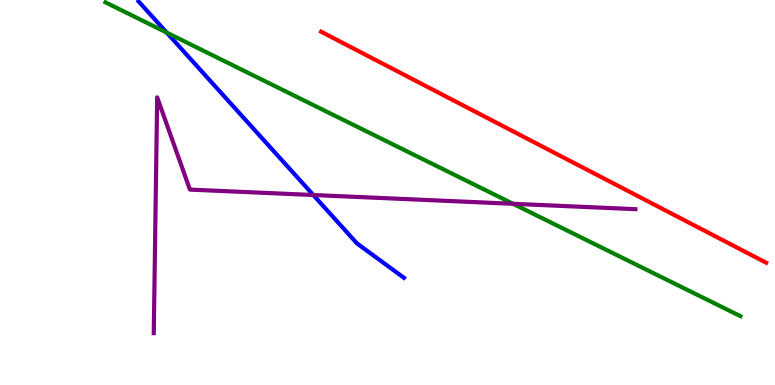[{'lines': ['blue', 'red'], 'intersections': []}, {'lines': ['green', 'red'], 'intersections': []}, {'lines': ['purple', 'red'], 'intersections': []}, {'lines': ['blue', 'green'], 'intersections': [{'x': 2.15, 'y': 9.15}]}, {'lines': ['blue', 'purple'], 'intersections': [{'x': 4.04, 'y': 4.93}]}, {'lines': ['green', 'purple'], 'intersections': [{'x': 6.62, 'y': 4.71}]}]